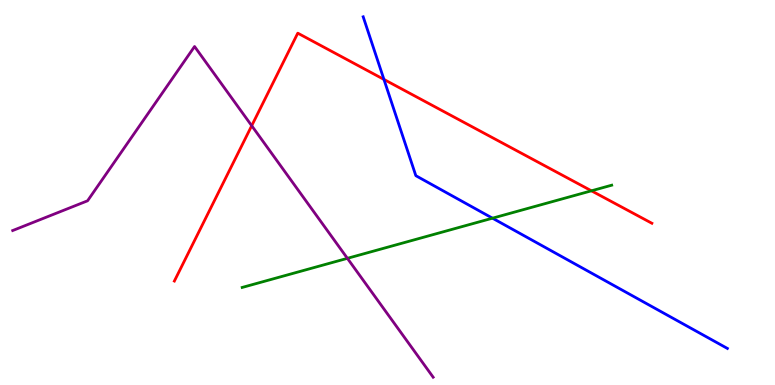[{'lines': ['blue', 'red'], 'intersections': [{'x': 4.95, 'y': 7.94}]}, {'lines': ['green', 'red'], 'intersections': [{'x': 7.63, 'y': 5.04}]}, {'lines': ['purple', 'red'], 'intersections': [{'x': 3.25, 'y': 6.73}]}, {'lines': ['blue', 'green'], 'intersections': [{'x': 6.35, 'y': 4.33}]}, {'lines': ['blue', 'purple'], 'intersections': []}, {'lines': ['green', 'purple'], 'intersections': [{'x': 4.48, 'y': 3.29}]}]